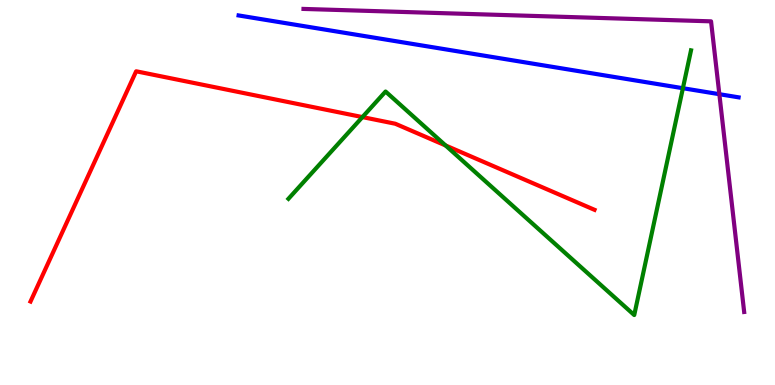[{'lines': ['blue', 'red'], 'intersections': []}, {'lines': ['green', 'red'], 'intersections': [{'x': 4.68, 'y': 6.96}, {'x': 5.75, 'y': 6.22}]}, {'lines': ['purple', 'red'], 'intersections': []}, {'lines': ['blue', 'green'], 'intersections': [{'x': 8.81, 'y': 7.71}]}, {'lines': ['blue', 'purple'], 'intersections': [{'x': 9.28, 'y': 7.55}]}, {'lines': ['green', 'purple'], 'intersections': []}]